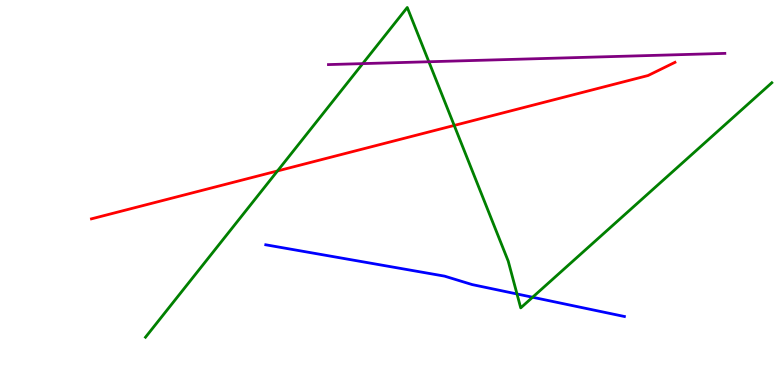[{'lines': ['blue', 'red'], 'intersections': []}, {'lines': ['green', 'red'], 'intersections': [{'x': 3.58, 'y': 5.56}, {'x': 5.86, 'y': 6.74}]}, {'lines': ['purple', 'red'], 'intersections': []}, {'lines': ['blue', 'green'], 'intersections': [{'x': 6.67, 'y': 2.36}, {'x': 6.87, 'y': 2.28}]}, {'lines': ['blue', 'purple'], 'intersections': []}, {'lines': ['green', 'purple'], 'intersections': [{'x': 4.68, 'y': 8.35}, {'x': 5.53, 'y': 8.4}]}]